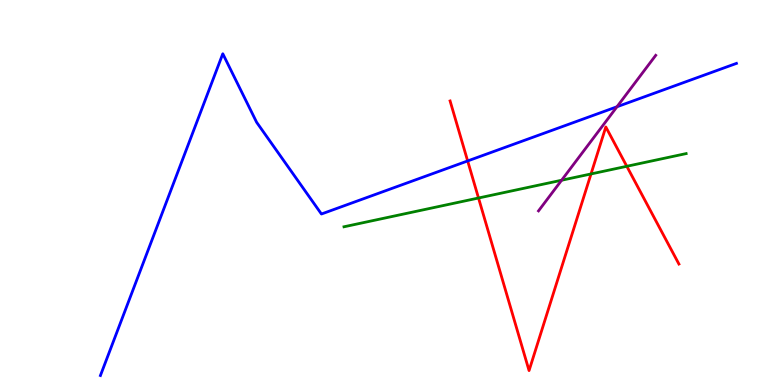[{'lines': ['blue', 'red'], 'intersections': [{'x': 6.03, 'y': 5.82}]}, {'lines': ['green', 'red'], 'intersections': [{'x': 6.17, 'y': 4.86}, {'x': 7.63, 'y': 5.48}, {'x': 8.09, 'y': 5.68}]}, {'lines': ['purple', 'red'], 'intersections': []}, {'lines': ['blue', 'green'], 'intersections': []}, {'lines': ['blue', 'purple'], 'intersections': [{'x': 7.96, 'y': 7.23}]}, {'lines': ['green', 'purple'], 'intersections': [{'x': 7.25, 'y': 5.32}]}]